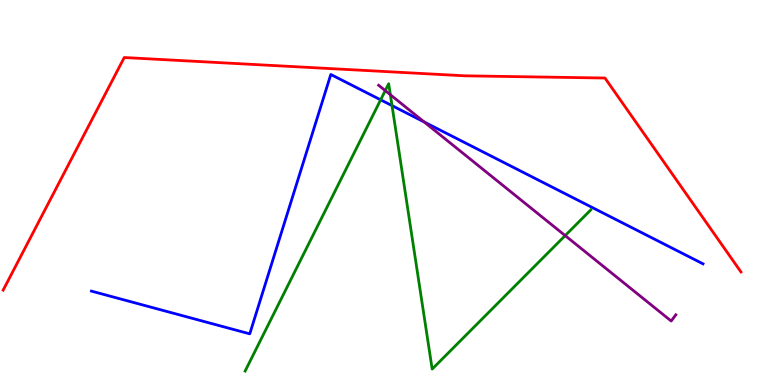[{'lines': ['blue', 'red'], 'intersections': []}, {'lines': ['green', 'red'], 'intersections': []}, {'lines': ['purple', 'red'], 'intersections': []}, {'lines': ['blue', 'green'], 'intersections': [{'x': 4.91, 'y': 7.41}, {'x': 5.06, 'y': 7.26}]}, {'lines': ['blue', 'purple'], 'intersections': [{'x': 5.47, 'y': 6.83}]}, {'lines': ['green', 'purple'], 'intersections': [{'x': 4.97, 'y': 7.65}, {'x': 5.04, 'y': 7.54}, {'x': 7.29, 'y': 3.88}]}]